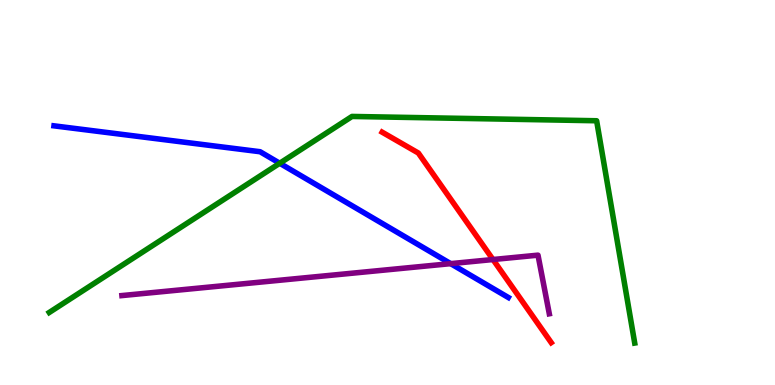[{'lines': ['blue', 'red'], 'intersections': []}, {'lines': ['green', 'red'], 'intersections': []}, {'lines': ['purple', 'red'], 'intersections': [{'x': 6.36, 'y': 3.26}]}, {'lines': ['blue', 'green'], 'intersections': [{'x': 3.61, 'y': 5.76}]}, {'lines': ['blue', 'purple'], 'intersections': [{'x': 5.82, 'y': 3.15}]}, {'lines': ['green', 'purple'], 'intersections': []}]